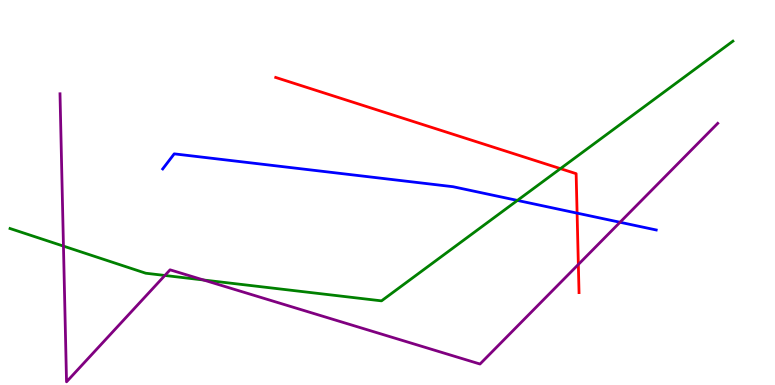[{'lines': ['blue', 'red'], 'intersections': [{'x': 7.45, 'y': 4.46}]}, {'lines': ['green', 'red'], 'intersections': [{'x': 7.23, 'y': 5.62}]}, {'lines': ['purple', 'red'], 'intersections': [{'x': 7.46, 'y': 3.13}]}, {'lines': ['blue', 'green'], 'intersections': [{'x': 6.68, 'y': 4.79}]}, {'lines': ['blue', 'purple'], 'intersections': [{'x': 8.0, 'y': 4.23}]}, {'lines': ['green', 'purple'], 'intersections': [{'x': 0.819, 'y': 3.61}, {'x': 2.13, 'y': 2.85}, {'x': 2.63, 'y': 2.73}]}]